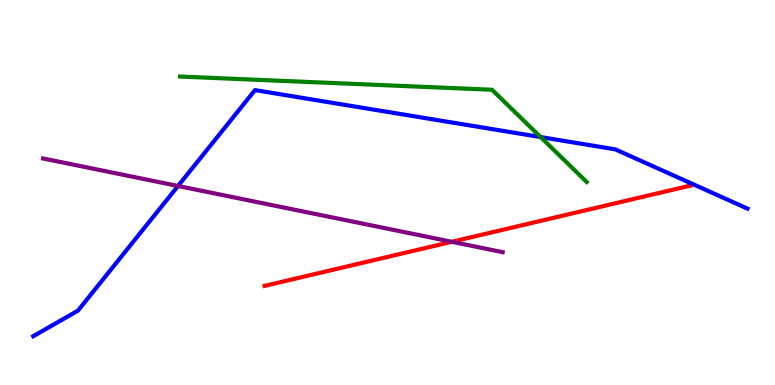[{'lines': ['blue', 'red'], 'intersections': []}, {'lines': ['green', 'red'], 'intersections': []}, {'lines': ['purple', 'red'], 'intersections': [{'x': 5.83, 'y': 3.72}]}, {'lines': ['blue', 'green'], 'intersections': [{'x': 6.98, 'y': 6.44}]}, {'lines': ['blue', 'purple'], 'intersections': [{'x': 2.3, 'y': 5.17}]}, {'lines': ['green', 'purple'], 'intersections': []}]